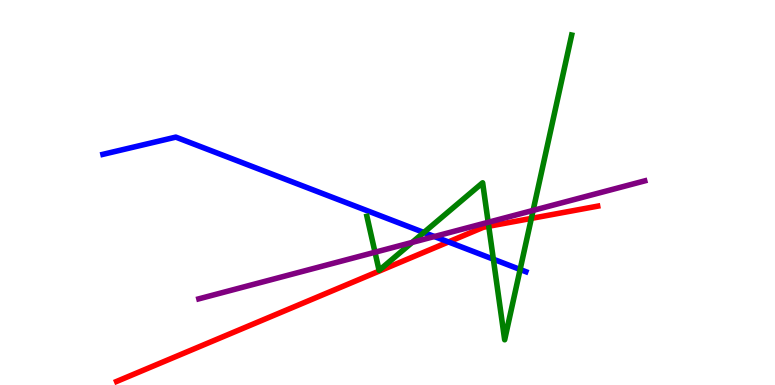[{'lines': ['blue', 'red'], 'intersections': [{'x': 5.79, 'y': 3.72}]}, {'lines': ['green', 'red'], 'intersections': [{'x': 6.31, 'y': 4.12}, {'x': 6.86, 'y': 4.33}]}, {'lines': ['purple', 'red'], 'intersections': []}, {'lines': ['blue', 'green'], 'intersections': [{'x': 5.47, 'y': 3.96}, {'x': 6.37, 'y': 3.27}, {'x': 6.71, 'y': 3.0}]}, {'lines': ['blue', 'purple'], 'intersections': [{'x': 5.6, 'y': 3.86}]}, {'lines': ['green', 'purple'], 'intersections': [{'x': 4.84, 'y': 3.45}, {'x': 5.32, 'y': 3.7}, {'x': 6.3, 'y': 4.23}, {'x': 6.88, 'y': 4.53}]}]